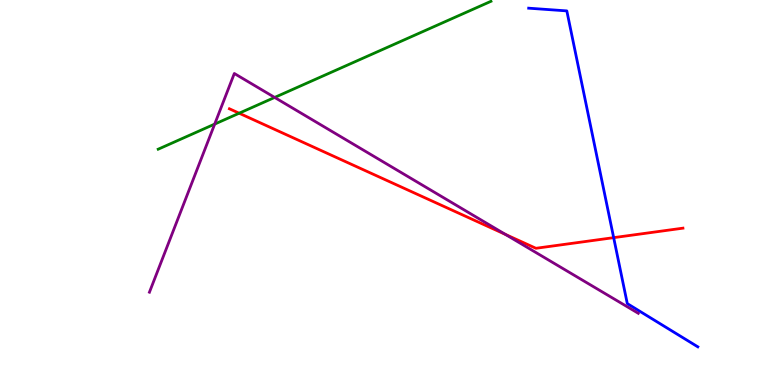[{'lines': ['blue', 'red'], 'intersections': [{'x': 7.92, 'y': 3.83}]}, {'lines': ['green', 'red'], 'intersections': [{'x': 3.09, 'y': 7.06}]}, {'lines': ['purple', 'red'], 'intersections': [{'x': 6.52, 'y': 3.91}]}, {'lines': ['blue', 'green'], 'intersections': []}, {'lines': ['blue', 'purple'], 'intersections': []}, {'lines': ['green', 'purple'], 'intersections': [{'x': 2.77, 'y': 6.78}, {'x': 3.54, 'y': 7.47}]}]